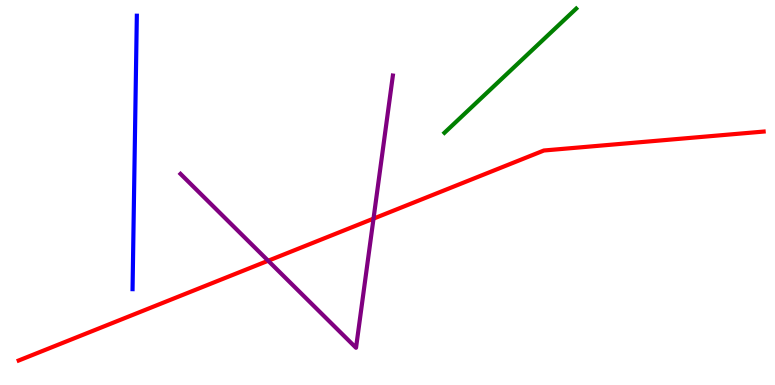[{'lines': ['blue', 'red'], 'intersections': []}, {'lines': ['green', 'red'], 'intersections': []}, {'lines': ['purple', 'red'], 'intersections': [{'x': 3.46, 'y': 3.23}, {'x': 4.82, 'y': 4.32}]}, {'lines': ['blue', 'green'], 'intersections': []}, {'lines': ['blue', 'purple'], 'intersections': []}, {'lines': ['green', 'purple'], 'intersections': []}]